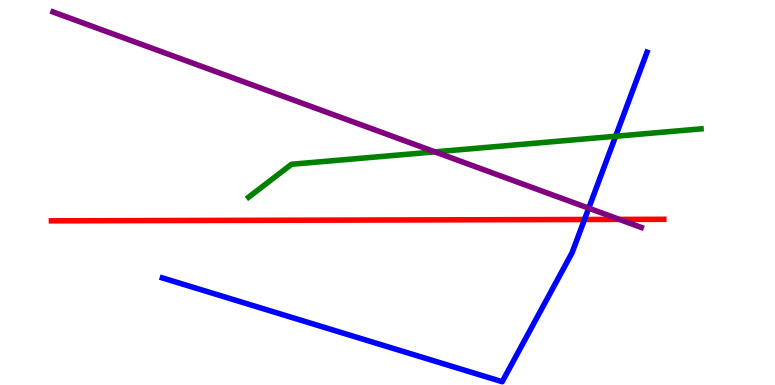[{'lines': ['blue', 'red'], 'intersections': [{'x': 7.54, 'y': 4.3}]}, {'lines': ['green', 'red'], 'intersections': []}, {'lines': ['purple', 'red'], 'intersections': [{'x': 7.99, 'y': 4.3}]}, {'lines': ['blue', 'green'], 'intersections': [{'x': 7.94, 'y': 6.46}]}, {'lines': ['blue', 'purple'], 'intersections': [{'x': 7.6, 'y': 4.59}]}, {'lines': ['green', 'purple'], 'intersections': [{'x': 5.61, 'y': 6.06}]}]